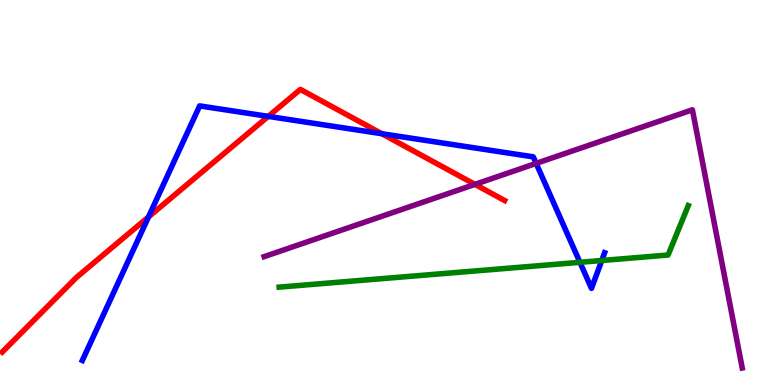[{'lines': ['blue', 'red'], 'intersections': [{'x': 1.92, 'y': 4.37}, {'x': 3.46, 'y': 6.98}, {'x': 4.93, 'y': 6.53}]}, {'lines': ['green', 'red'], 'intersections': []}, {'lines': ['purple', 'red'], 'intersections': [{'x': 6.13, 'y': 5.21}]}, {'lines': ['blue', 'green'], 'intersections': [{'x': 7.48, 'y': 3.19}, {'x': 7.76, 'y': 3.23}]}, {'lines': ['blue', 'purple'], 'intersections': [{'x': 6.92, 'y': 5.76}]}, {'lines': ['green', 'purple'], 'intersections': []}]